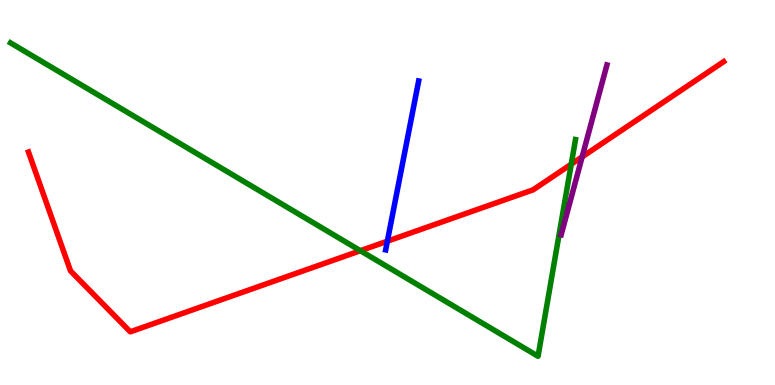[{'lines': ['blue', 'red'], 'intersections': [{'x': 5.0, 'y': 3.74}]}, {'lines': ['green', 'red'], 'intersections': [{'x': 4.65, 'y': 3.49}, {'x': 7.37, 'y': 5.74}]}, {'lines': ['purple', 'red'], 'intersections': [{'x': 7.51, 'y': 5.93}]}, {'lines': ['blue', 'green'], 'intersections': []}, {'lines': ['blue', 'purple'], 'intersections': []}, {'lines': ['green', 'purple'], 'intersections': []}]